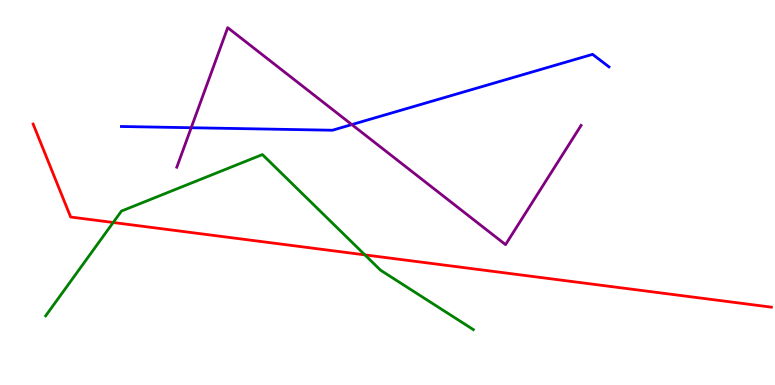[{'lines': ['blue', 'red'], 'intersections': []}, {'lines': ['green', 'red'], 'intersections': [{'x': 1.46, 'y': 4.22}, {'x': 4.71, 'y': 3.38}]}, {'lines': ['purple', 'red'], 'intersections': []}, {'lines': ['blue', 'green'], 'intersections': []}, {'lines': ['blue', 'purple'], 'intersections': [{'x': 2.47, 'y': 6.68}, {'x': 4.54, 'y': 6.76}]}, {'lines': ['green', 'purple'], 'intersections': []}]